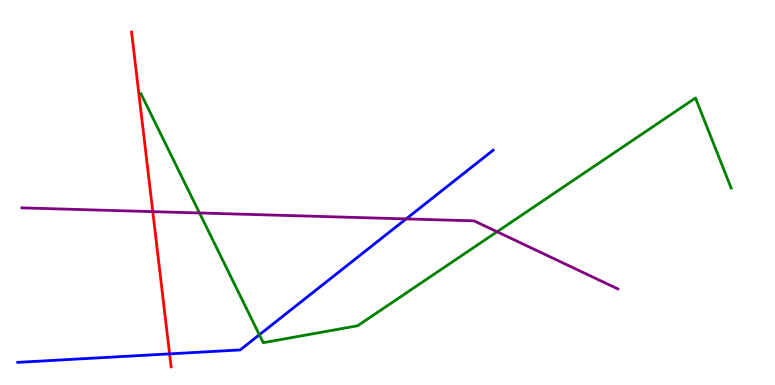[{'lines': ['blue', 'red'], 'intersections': [{'x': 2.19, 'y': 0.809}]}, {'lines': ['green', 'red'], 'intersections': []}, {'lines': ['purple', 'red'], 'intersections': [{'x': 1.97, 'y': 4.5}]}, {'lines': ['blue', 'green'], 'intersections': [{'x': 3.35, 'y': 1.3}]}, {'lines': ['blue', 'purple'], 'intersections': [{'x': 5.24, 'y': 4.31}]}, {'lines': ['green', 'purple'], 'intersections': [{'x': 2.57, 'y': 4.47}, {'x': 6.41, 'y': 3.98}]}]